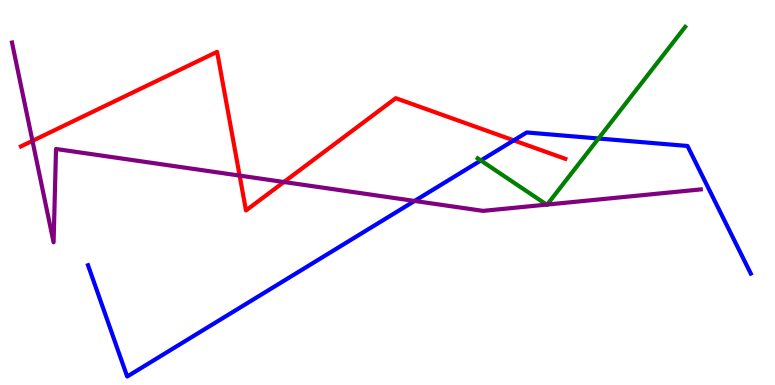[{'lines': ['blue', 'red'], 'intersections': [{'x': 6.63, 'y': 6.35}]}, {'lines': ['green', 'red'], 'intersections': []}, {'lines': ['purple', 'red'], 'intersections': [{'x': 0.419, 'y': 6.34}, {'x': 3.09, 'y': 5.44}, {'x': 3.66, 'y': 5.27}]}, {'lines': ['blue', 'green'], 'intersections': [{'x': 6.2, 'y': 5.83}, {'x': 7.72, 'y': 6.4}]}, {'lines': ['blue', 'purple'], 'intersections': [{'x': 5.35, 'y': 4.78}]}, {'lines': ['green', 'purple'], 'intersections': [{'x': 7.05, 'y': 4.69}, {'x': 7.06, 'y': 4.69}]}]